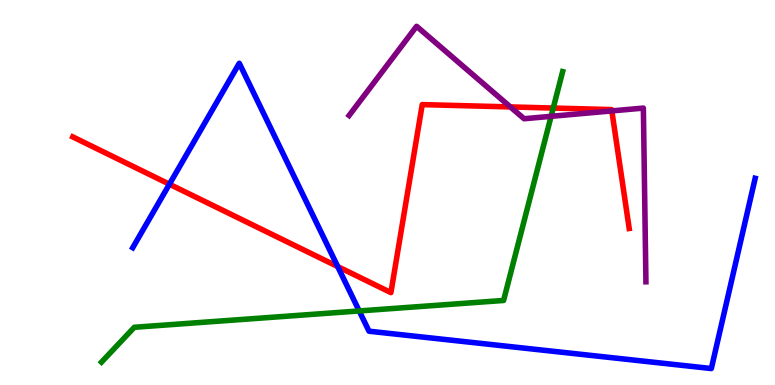[{'lines': ['blue', 'red'], 'intersections': [{'x': 2.19, 'y': 5.22}, {'x': 4.36, 'y': 3.08}]}, {'lines': ['green', 'red'], 'intersections': [{'x': 7.14, 'y': 7.19}]}, {'lines': ['purple', 'red'], 'intersections': [{'x': 6.59, 'y': 7.22}, {'x': 7.89, 'y': 7.12}]}, {'lines': ['blue', 'green'], 'intersections': [{'x': 4.63, 'y': 1.92}]}, {'lines': ['blue', 'purple'], 'intersections': []}, {'lines': ['green', 'purple'], 'intersections': [{'x': 7.11, 'y': 6.98}]}]